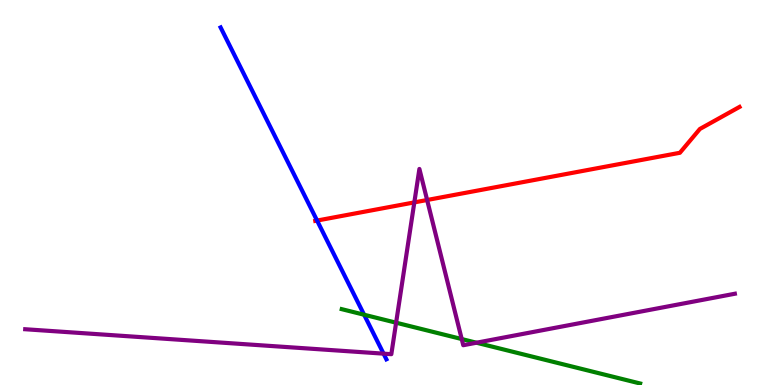[{'lines': ['blue', 'red'], 'intersections': [{'x': 4.09, 'y': 4.27}]}, {'lines': ['green', 'red'], 'intersections': []}, {'lines': ['purple', 'red'], 'intersections': [{'x': 5.35, 'y': 4.74}, {'x': 5.51, 'y': 4.81}]}, {'lines': ['blue', 'green'], 'intersections': [{'x': 4.7, 'y': 1.83}]}, {'lines': ['blue', 'purple'], 'intersections': [{'x': 4.95, 'y': 0.814}]}, {'lines': ['green', 'purple'], 'intersections': [{'x': 5.11, 'y': 1.62}, {'x': 5.96, 'y': 1.19}, {'x': 6.15, 'y': 1.1}]}]